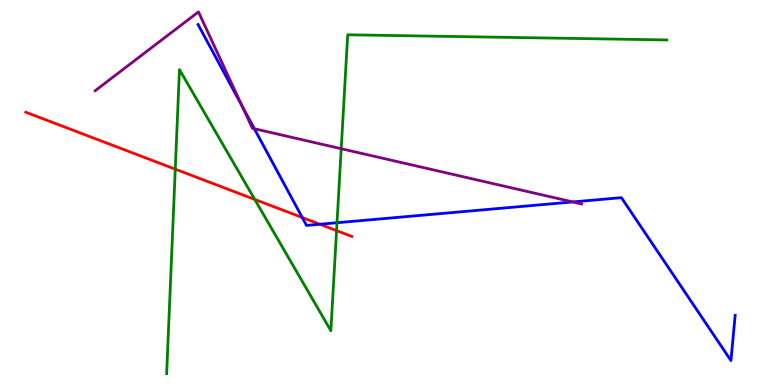[{'lines': ['blue', 'red'], 'intersections': [{'x': 3.9, 'y': 4.35}, {'x': 4.13, 'y': 4.18}]}, {'lines': ['green', 'red'], 'intersections': [{'x': 2.26, 'y': 5.61}, {'x': 3.29, 'y': 4.82}, {'x': 4.34, 'y': 4.01}]}, {'lines': ['purple', 'red'], 'intersections': []}, {'lines': ['blue', 'green'], 'intersections': [{'x': 4.35, 'y': 4.21}]}, {'lines': ['blue', 'purple'], 'intersections': [{'x': 3.13, 'y': 7.24}, {'x': 3.28, 'y': 6.66}, {'x': 7.39, 'y': 4.75}]}, {'lines': ['green', 'purple'], 'intersections': [{'x': 4.4, 'y': 6.14}]}]